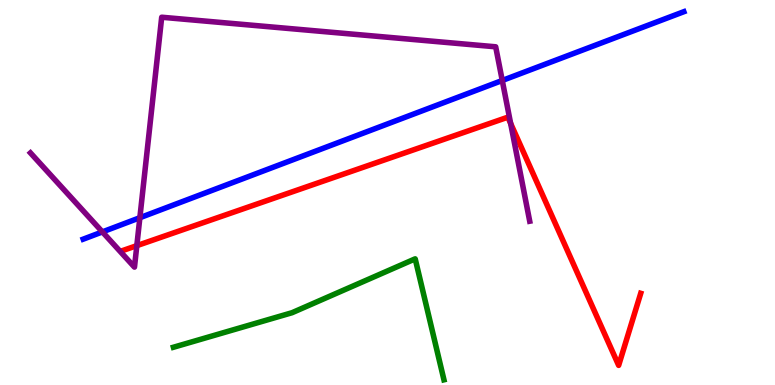[{'lines': ['blue', 'red'], 'intersections': []}, {'lines': ['green', 'red'], 'intersections': []}, {'lines': ['purple', 'red'], 'intersections': [{'x': 1.77, 'y': 3.62}, {'x': 6.59, 'y': 6.8}]}, {'lines': ['blue', 'green'], 'intersections': []}, {'lines': ['blue', 'purple'], 'intersections': [{'x': 1.32, 'y': 3.98}, {'x': 1.8, 'y': 4.35}, {'x': 6.48, 'y': 7.91}]}, {'lines': ['green', 'purple'], 'intersections': []}]